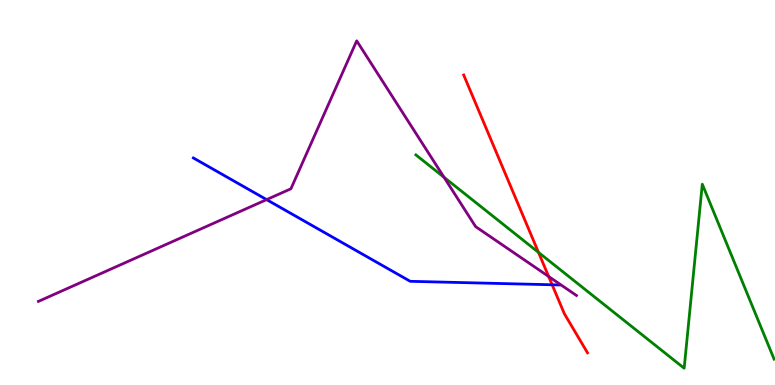[{'lines': ['blue', 'red'], 'intersections': [{'x': 7.12, 'y': 2.6}]}, {'lines': ['green', 'red'], 'intersections': [{'x': 6.95, 'y': 3.44}]}, {'lines': ['purple', 'red'], 'intersections': [{'x': 7.08, 'y': 2.82}]}, {'lines': ['blue', 'green'], 'intersections': []}, {'lines': ['blue', 'purple'], 'intersections': [{'x': 3.44, 'y': 4.82}]}, {'lines': ['green', 'purple'], 'intersections': [{'x': 5.73, 'y': 5.4}]}]